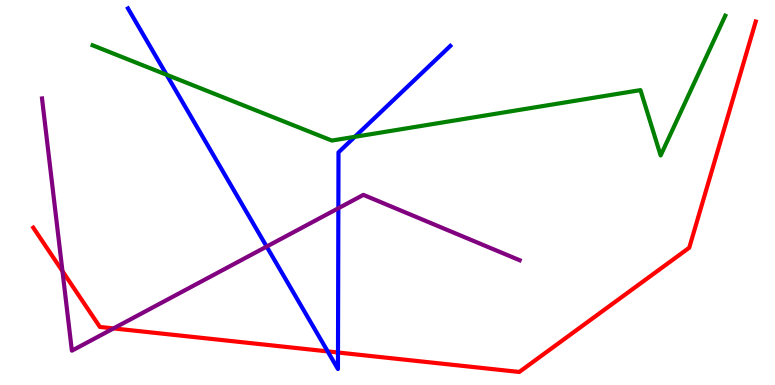[{'lines': ['blue', 'red'], 'intersections': [{'x': 4.23, 'y': 0.873}, {'x': 4.36, 'y': 0.844}]}, {'lines': ['green', 'red'], 'intersections': []}, {'lines': ['purple', 'red'], 'intersections': [{'x': 0.806, 'y': 2.96}, {'x': 1.47, 'y': 1.47}]}, {'lines': ['blue', 'green'], 'intersections': [{'x': 2.15, 'y': 8.06}, {'x': 4.58, 'y': 6.45}]}, {'lines': ['blue', 'purple'], 'intersections': [{'x': 3.44, 'y': 3.6}, {'x': 4.37, 'y': 4.59}]}, {'lines': ['green', 'purple'], 'intersections': []}]